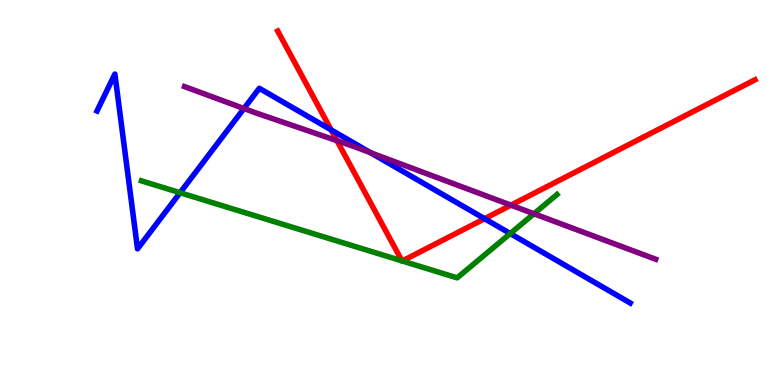[{'lines': ['blue', 'red'], 'intersections': [{'x': 4.27, 'y': 6.63}, {'x': 6.25, 'y': 4.32}]}, {'lines': ['green', 'red'], 'intersections': [{'x': 5.19, 'y': 3.22}, {'x': 5.19, 'y': 3.22}]}, {'lines': ['purple', 'red'], 'intersections': [{'x': 4.35, 'y': 6.35}, {'x': 6.59, 'y': 4.67}]}, {'lines': ['blue', 'green'], 'intersections': [{'x': 2.32, 'y': 4.99}, {'x': 6.58, 'y': 3.93}]}, {'lines': ['blue', 'purple'], 'intersections': [{'x': 3.15, 'y': 7.18}, {'x': 4.78, 'y': 6.03}]}, {'lines': ['green', 'purple'], 'intersections': [{'x': 6.89, 'y': 4.45}]}]